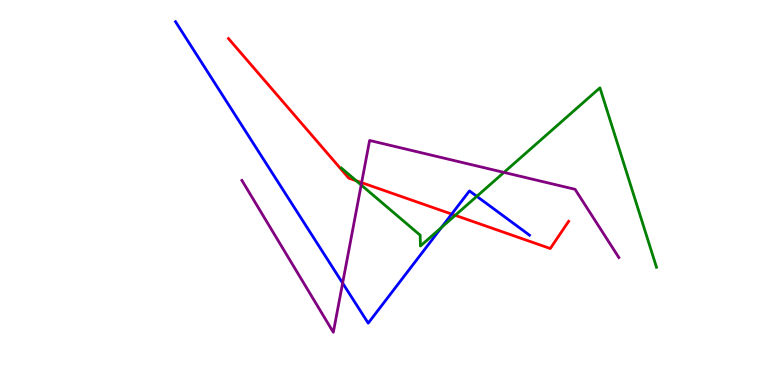[{'lines': ['blue', 'red'], 'intersections': [{'x': 5.83, 'y': 4.44}]}, {'lines': ['green', 'red'], 'intersections': [{'x': 4.6, 'y': 5.31}, {'x': 5.87, 'y': 4.41}]}, {'lines': ['purple', 'red'], 'intersections': [{'x': 4.67, 'y': 5.26}]}, {'lines': ['blue', 'green'], 'intersections': [{'x': 5.7, 'y': 4.09}, {'x': 6.15, 'y': 4.9}]}, {'lines': ['blue', 'purple'], 'intersections': [{'x': 4.42, 'y': 2.65}]}, {'lines': ['green', 'purple'], 'intersections': [{'x': 4.66, 'y': 5.2}, {'x': 6.5, 'y': 5.52}]}]